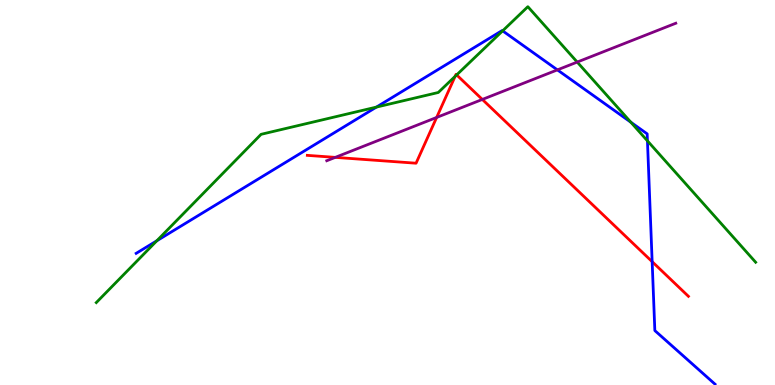[{'lines': ['blue', 'red'], 'intersections': [{'x': 8.41, 'y': 3.2}]}, {'lines': ['green', 'red'], 'intersections': [{'x': 5.87, 'y': 8.02}, {'x': 5.89, 'y': 8.05}]}, {'lines': ['purple', 'red'], 'intersections': [{'x': 4.33, 'y': 5.91}, {'x': 5.63, 'y': 6.95}, {'x': 6.22, 'y': 7.42}]}, {'lines': ['blue', 'green'], 'intersections': [{'x': 2.02, 'y': 3.75}, {'x': 4.86, 'y': 7.22}, {'x': 6.49, 'y': 9.2}, {'x': 8.14, 'y': 6.83}, {'x': 8.35, 'y': 6.34}]}, {'lines': ['blue', 'purple'], 'intersections': [{'x': 7.19, 'y': 8.18}]}, {'lines': ['green', 'purple'], 'intersections': [{'x': 7.45, 'y': 8.39}]}]